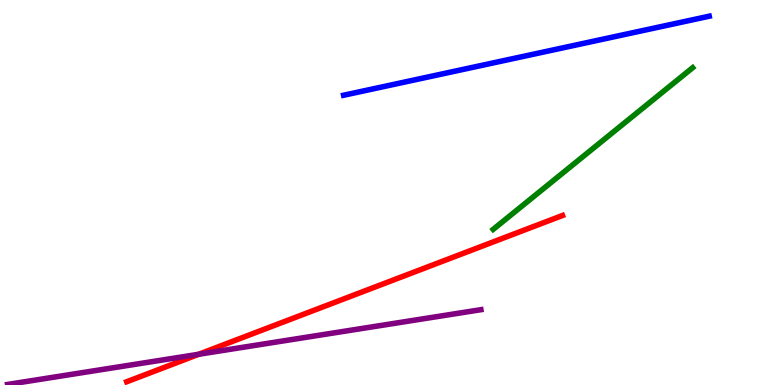[{'lines': ['blue', 'red'], 'intersections': []}, {'lines': ['green', 'red'], 'intersections': []}, {'lines': ['purple', 'red'], 'intersections': [{'x': 2.56, 'y': 0.798}]}, {'lines': ['blue', 'green'], 'intersections': []}, {'lines': ['blue', 'purple'], 'intersections': []}, {'lines': ['green', 'purple'], 'intersections': []}]